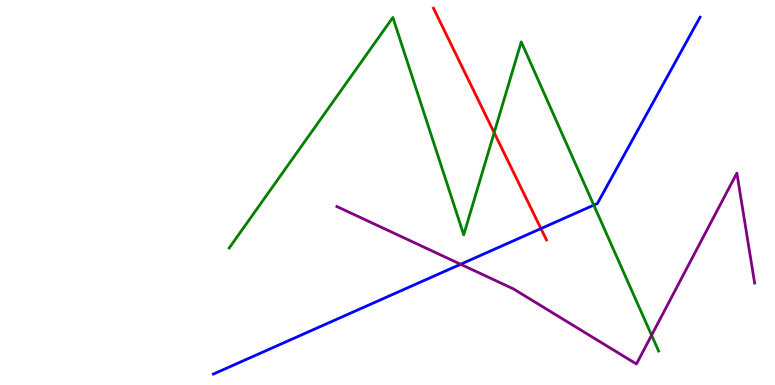[{'lines': ['blue', 'red'], 'intersections': [{'x': 6.98, 'y': 4.06}]}, {'lines': ['green', 'red'], 'intersections': [{'x': 6.38, 'y': 6.55}]}, {'lines': ['purple', 'red'], 'intersections': []}, {'lines': ['blue', 'green'], 'intersections': [{'x': 7.66, 'y': 4.67}]}, {'lines': ['blue', 'purple'], 'intersections': [{'x': 5.94, 'y': 3.14}]}, {'lines': ['green', 'purple'], 'intersections': [{'x': 8.41, 'y': 1.29}]}]